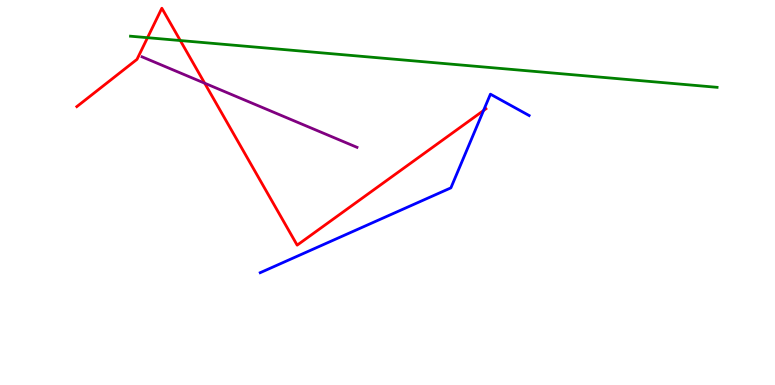[{'lines': ['blue', 'red'], 'intersections': [{'x': 6.24, 'y': 7.13}]}, {'lines': ['green', 'red'], 'intersections': [{'x': 1.9, 'y': 9.02}, {'x': 2.33, 'y': 8.95}]}, {'lines': ['purple', 'red'], 'intersections': [{'x': 2.64, 'y': 7.84}]}, {'lines': ['blue', 'green'], 'intersections': []}, {'lines': ['blue', 'purple'], 'intersections': []}, {'lines': ['green', 'purple'], 'intersections': []}]